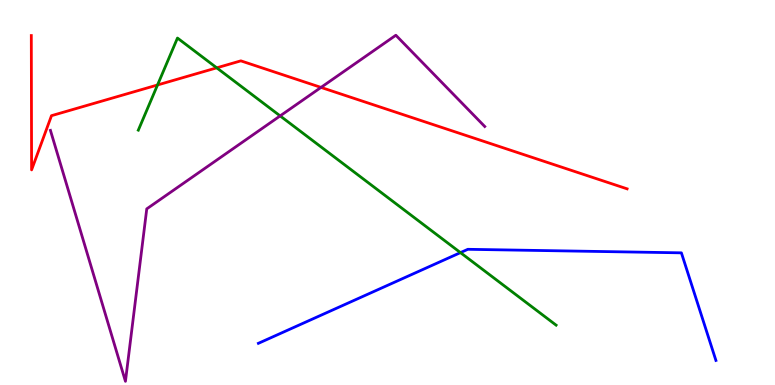[{'lines': ['blue', 'red'], 'intersections': []}, {'lines': ['green', 'red'], 'intersections': [{'x': 2.03, 'y': 7.79}, {'x': 2.8, 'y': 8.24}]}, {'lines': ['purple', 'red'], 'intersections': [{'x': 4.14, 'y': 7.73}]}, {'lines': ['blue', 'green'], 'intersections': [{'x': 5.94, 'y': 3.44}]}, {'lines': ['blue', 'purple'], 'intersections': []}, {'lines': ['green', 'purple'], 'intersections': [{'x': 3.61, 'y': 6.99}]}]